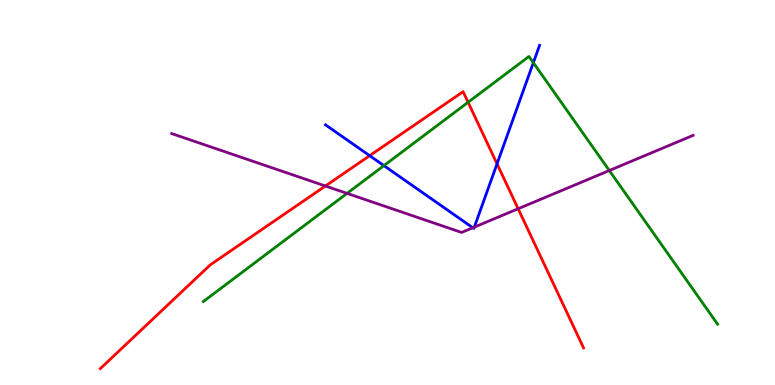[{'lines': ['blue', 'red'], 'intersections': [{'x': 4.77, 'y': 5.96}, {'x': 6.41, 'y': 5.74}]}, {'lines': ['green', 'red'], 'intersections': [{'x': 6.04, 'y': 7.34}]}, {'lines': ['purple', 'red'], 'intersections': [{'x': 4.2, 'y': 5.17}, {'x': 6.69, 'y': 4.58}]}, {'lines': ['blue', 'green'], 'intersections': [{'x': 4.95, 'y': 5.7}, {'x': 6.88, 'y': 8.37}]}, {'lines': ['blue', 'purple'], 'intersections': [{'x': 6.1, 'y': 4.08}, {'x': 6.12, 'y': 4.1}]}, {'lines': ['green', 'purple'], 'intersections': [{'x': 4.48, 'y': 4.98}, {'x': 7.86, 'y': 5.57}]}]